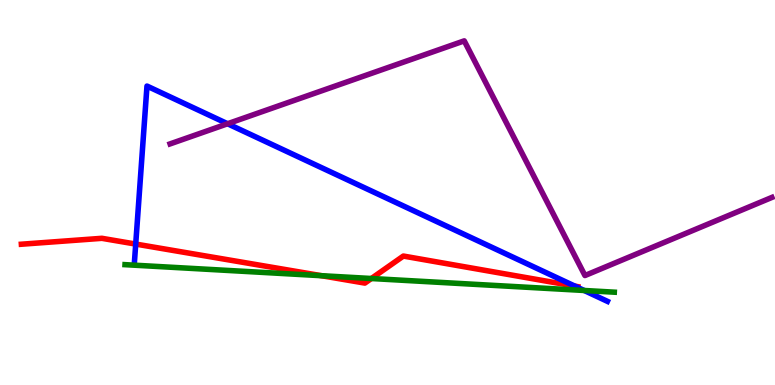[{'lines': ['blue', 'red'], 'intersections': [{'x': 1.75, 'y': 3.66}, {'x': 7.42, 'y': 2.57}]}, {'lines': ['green', 'red'], 'intersections': [{'x': 4.15, 'y': 2.84}, {'x': 4.79, 'y': 2.77}]}, {'lines': ['purple', 'red'], 'intersections': []}, {'lines': ['blue', 'green'], 'intersections': [{'x': 7.54, 'y': 2.45}]}, {'lines': ['blue', 'purple'], 'intersections': [{'x': 2.94, 'y': 6.79}]}, {'lines': ['green', 'purple'], 'intersections': []}]